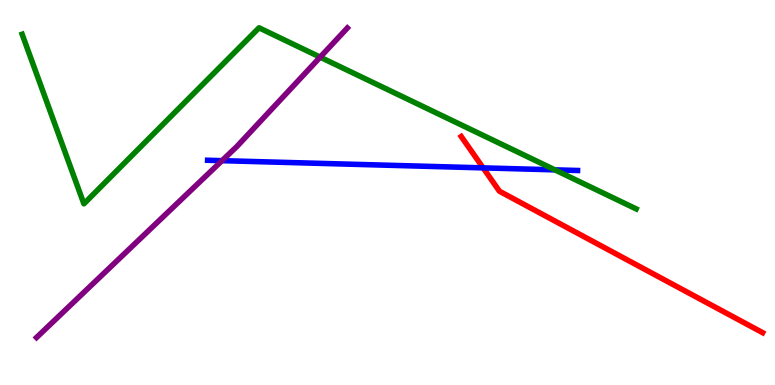[{'lines': ['blue', 'red'], 'intersections': [{'x': 6.23, 'y': 5.64}]}, {'lines': ['green', 'red'], 'intersections': []}, {'lines': ['purple', 'red'], 'intersections': []}, {'lines': ['blue', 'green'], 'intersections': [{'x': 7.16, 'y': 5.59}]}, {'lines': ['blue', 'purple'], 'intersections': [{'x': 2.86, 'y': 5.83}]}, {'lines': ['green', 'purple'], 'intersections': [{'x': 4.13, 'y': 8.52}]}]